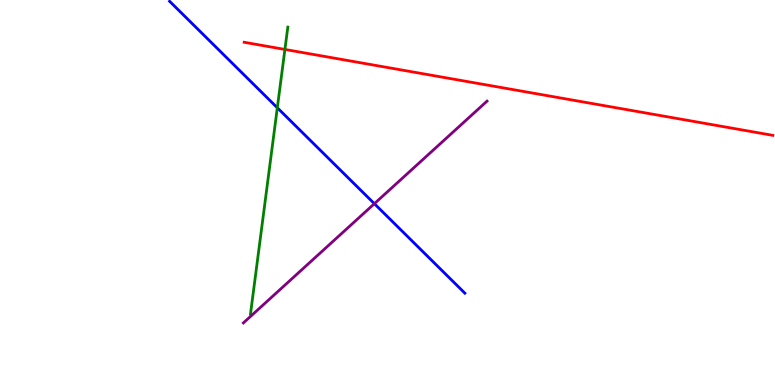[{'lines': ['blue', 'red'], 'intersections': []}, {'lines': ['green', 'red'], 'intersections': [{'x': 3.68, 'y': 8.72}]}, {'lines': ['purple', 'red'], 'intersections': []}, {'lines': ['blue', 'green'], 'intersections': [{'x': 3.58, 'y': 7.2}]}, {'lines': ['blue', 'purple'], 'intersections': [{'x': 4.83, 'y': 4.71}]}, {'lines': ['green', 'purple'], 'intersections': []}]